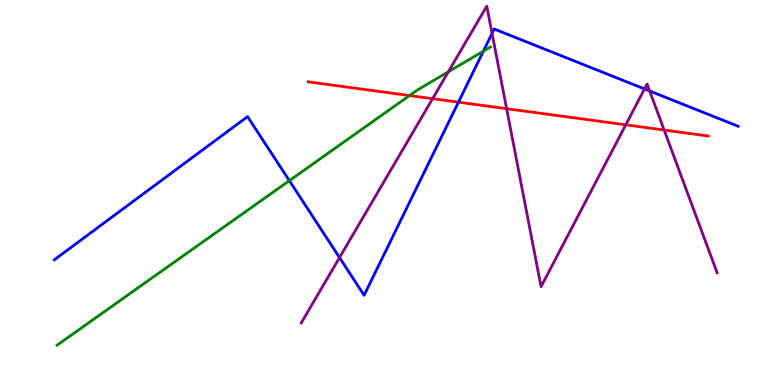[{'lines': ['blue', 'red'], 'intersections': [{'x': 5.92, 'y': 7.35}]}, {'lines': ['green', 'red'], 'intersections': [{'x': 5.28, 'y': 7.52}]}, {'lines': ['purple', 'red'], 'intersections': [{'x': 5.58, 'y': 7.44}, {'x': 6.54, 'y': 7.18}, {'x': 8.07, 'y': 6.76}, {'x': 8.57, 'y': 6.62}]}, {'lines': ['blue', 'green'], 'intersections': [{'x': 3.73, 'y': 5.31}, {'x': 6.24, 'y': 8.67}]}, {'lines': ['blue', 'purple'], 'intersections': [{'x': 4.38, 'y': 3.31}, {'x': 6.35, 'y': 9.13}, {'x': 8.32, 'y': 7.69}, {'x': 8.38, 'y': 7.64}]}, {'lines': ['green', 'purple'], 'intersections': [{'x': 5.78, 'y': 8.14}]}]